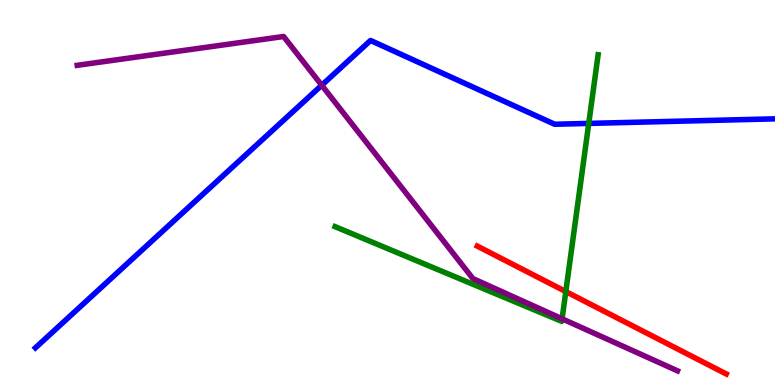[{'lines': ['blue', 'red'], 'intersections': []}, {'lines': ['green', 'red'], 'intersections': [{'x': 7.3, 'y': 2.43}]}, {'lines': ['purple', 'red'], 'intersections': []}, {'lines': ['blue', 'green'], 'intersections': [{'x': 7.6, 'y': 6.79}]}, {'lines': ['blue', 'purple'], 'intersections': [{'x': 4.15, 'y': 7.79}]}, {'lines': ['green', 'purple'], 'intersections': [{'x': 7.25, 'y': 1.72}]}]